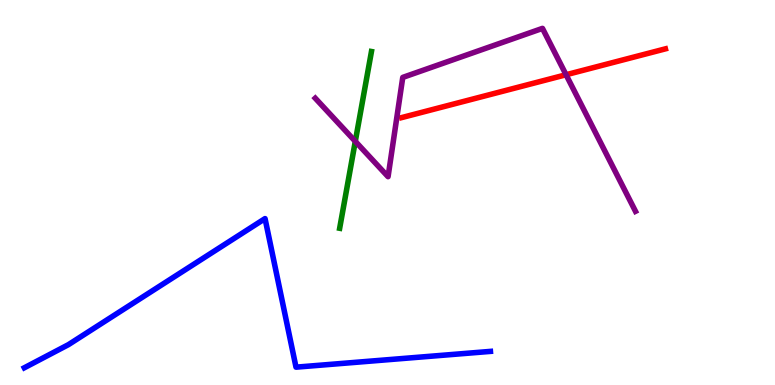[{'lines': ['blue', 'red'], 'intersections': []}, {'lines': ['green', 'red'], 'intersections': []}, {'lines': ['purple', 'red'], 'intersections': [{'x': 7.3, 'y': 8.06}]}, {'lines': ['blue', 'green'], 'intersections': []}, {'lines': ['blue', 'purple'], 'intersections': []}, {'lines': ['green', 'purple'], 'intersections': [{'x': 4.58, 'y': 6.33}]}]